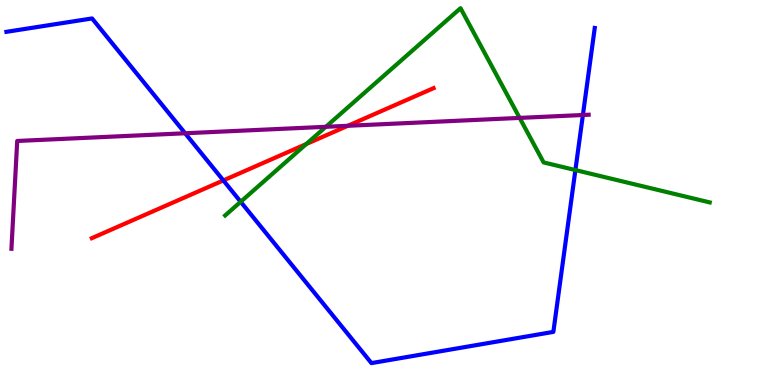[{'lines': ['blue', 'red'], 'intersections': [{'x': 2.88, 'y': 5.31}]}, {'lines': ['green', 'red'], 'intersections': [{'x': 3.95, 'y': 6.26}]}, {'lines': ['purple', 'red'], 'intersections': [{'x': 4.49, 'y': 6.73}]}, {'lines': ['blue', 'green'], 'intersections': [{'x': 3.11, 'y': 4.76}, {'x': 7.42, 'y': 5.58}]}, {'lines': ['blue', 'purple'], 'intersections': [{'x': 2.39, 'y': 6.54}, {'x': 7.52, 'y': 7.01}]}, {'lines': ['green', 'purple'], 'intersections': [{'x': 4.2, 'y': 6.71}, {'x': 6.71, 'y': 6.94}]}]